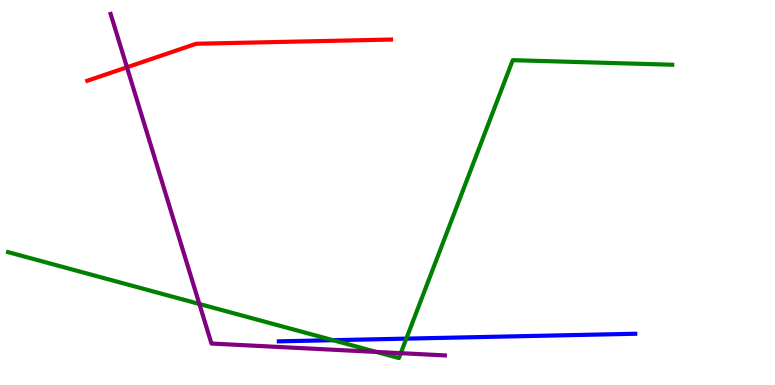[{'lines': ['blue', 'red'], 'intersections': []}, {'lines': ['green', 'red'], 'intersections': []}, {'lines': ['purple', 'red'], 'intersections': [{'x': 1.64, 'y': 8.25}]}, {'lines': ['blue', 'green'], 'intersections': [{'x': 4.3, 'y': 1.16}, {'x': 5.24, 'y': 1.2}]}, {'lines': ['blue', 'purple'], 'intersections': []}, {'lines': ['green', 'purple'], 'intersections': [{'x': 2.57, 'y': 2.1}, {'x': 4.86, 'y': 0.859}, {'x': 5.17, 'y': 0.827}]}]